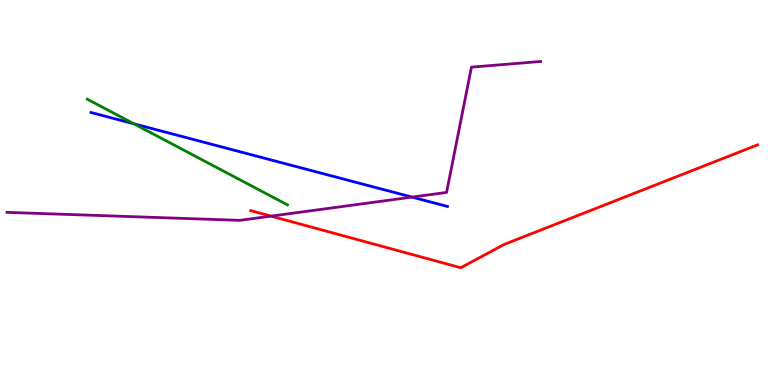[{'lines': ['blue', 'red'], 'intersections': []}, {'lines': ['green', 'red'], 'intersections': []}, {'lines': ['purple', 'red'], 'intersections': [{'x': 3.5, 'y': 4.39}]}, {'lines': ['blue', 'green'], 'intersections': [{'x': 1.73, 'y': 6.78}]}, {'lines': ['blue', 'purple'], 'intersections': [{'x': 5.32, 'y': 4.88}]}, {'lines': ['green', 'purple'], 'intersections': []}]